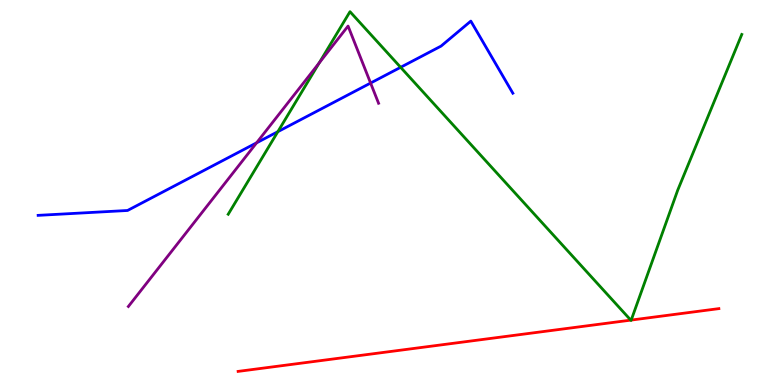[{'lines': ['blue', 'red'], 'intersections': []}, {'lines': ['green', 'red'], 'intersections': [{'x': 8.14, 'y': 1.68}, {'x': 8.14, 'y': 1.69}]}, {'lines': ['purple', 'red'], 'intersections': []}, {'lines': ['blue', 'green'], 'intersections': [{'x': 3.59, 'y': 6.58}, {'x': 5.17, 'y': 8.25}]}, {'lines': ['blue', 'purple'], 'intersections': [{'x': 3.31, 'y': 6.29}, {'x': 4.78, 'y': 7.84}]}, {'lines': ['green', 'purple'], 'intersections': [{'x': 4.12, 'y': 8.36}]}]